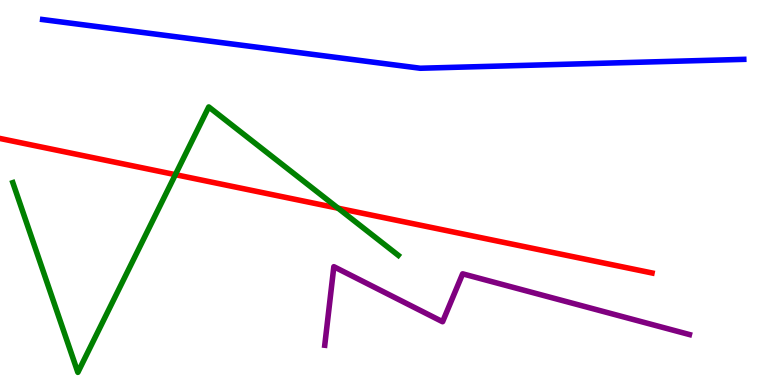[{'lines': ['blue', 'red'], 'intersections': []}, {'lines': ['green', 'red'], 'intersections': [{'x': 2.26, 'y': 5.46}, {'x': 4.36, 'y': 4.59}]}, {'lines': ['purple', 'red'], 'intersections': []}, {'lines': ['blue', 'green'], 'intersections': []}, {'lines': ['blue', 'purple'], 'intersections': []}, {'lines': ['green', 'purple'], 'intersections': []}]